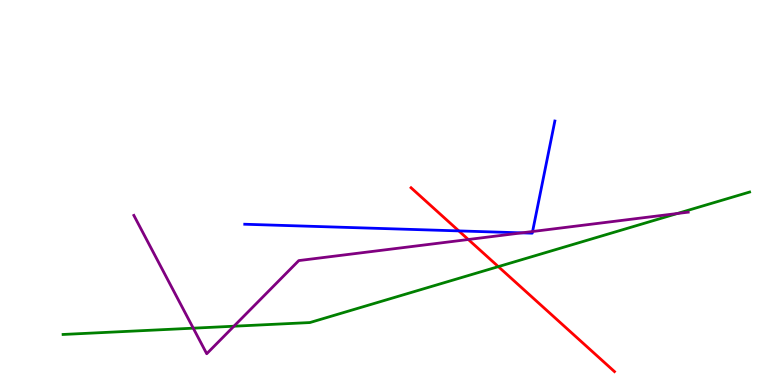[{'lines': ['blue', 'red'], 'intersections': [{'x': 5.92, 'y': 4.0}]}, {'lines': ['green', 'red'], 'intersections': [{'x': 6.43, 'y': 3.07}]}, {'lines': ['purple', 'red'], 'intersections': [{'x': 6.04, 'y': 3.78}]}, {'lines': ['blue', 'green'], 'intersections': []}, {'lines': ['blue', 'purple'], 'intersections': [{'x': 6.73, 'y': 3.95}, {'x': 6.87, 'y': 3.99}]}, {'lines': ['green', 'purple'], 'intersections': [{'x': 2.49, 'y': 1.48}, {'x': 3.02, 'y': 1.53}, {'x': 8.74, 'y': 4.45}]}]